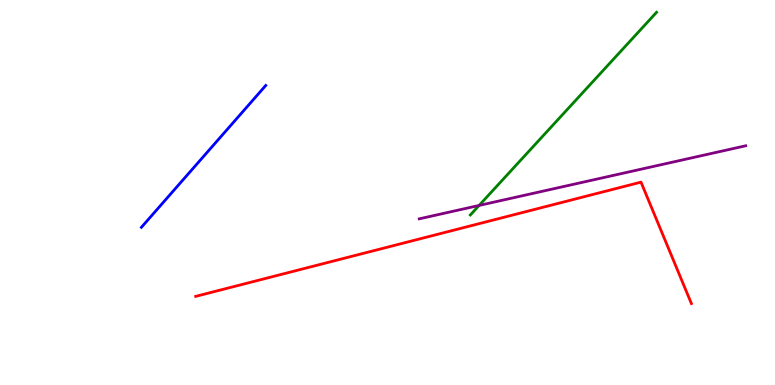[{'lines': ['blue', 'red'], 'intersections': []}, {'lines': ['green', 'red'], 'intersections': []}, {'lines': ['purple', 'red'], 'intersections': []}, {'lines': ['blue', 'green'], 'intersections': []}, {'lines': ['blue', 'purple'], 'intersections': []}, {'lines': ['green', 'purple'], 'intersections': [{'x': 6.18, 'y': 4.66}]}]